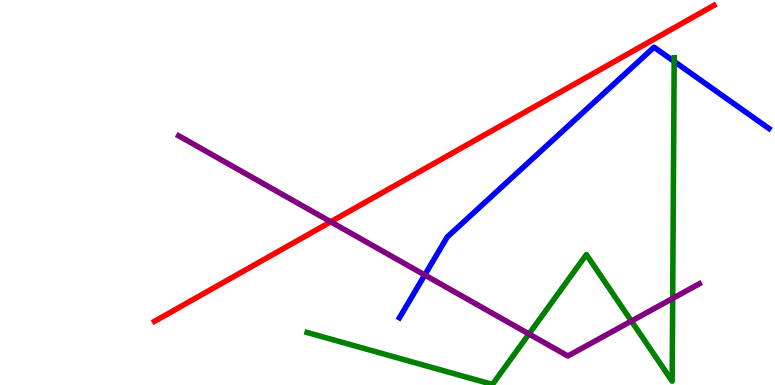[{'lines': ['blue', 'red'], 'intersections': []}, {'lines': ['green', 'red'], 'intersections': []}, {'lines': ['purple', 'red'], 'intersections': [{'x': 4.27, 'y': 4.24}]}, {'lines': ['blue', 'green'], 'intersections': [{'x': 8.7, 'y': 8.4}]}, {'lines': ['blue', 'purple'], 'intersections': [{'x': 5.48, 'y': 2.86}]}, {'lines': ['green', 'purple'], 'intersections': [{'x': 6.83, 'y': 1.33}, {'x': 8.15, 'y': 1.66}, {'x': 8.68, 'y': 2.25}]}]